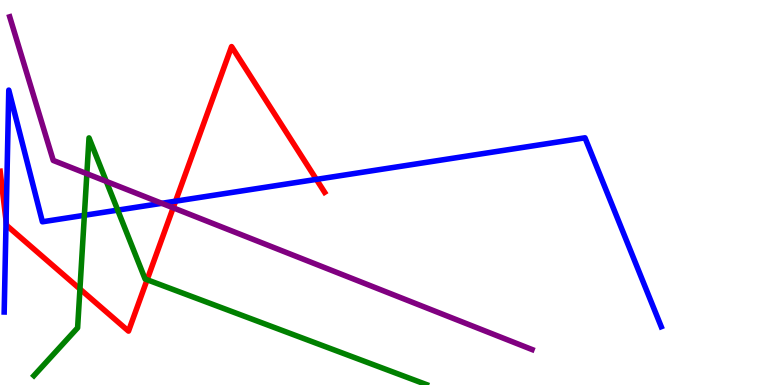[{'lines': ['blue', 'red'], 'intersections': [{'x': 0.0783, 'y': 4.26}, {'x': 2.27, 'y': 4.77}, {'x': 4.08, 'y': 5.34}]}, {'lines': ['green', 'red'], 'intersections': [{'x': 1.03, 'y': 2.49}, {'x': 1.9, 'y': 2.73}]}, {'lines': ['purple', 'red'], 'intersections': [{'x': 2.23, 'y': 4.6}]}, {'lines': ['blue', 'green'], 'intersections': [{'x': 1.09, 'y': 4.41}, {'x': 1.52, 'y': 4.54}]}, {'lines': ['blue', 'purple'], 'intersections': [{'x': 2.09, 'y': 4.72}]}, {'lines': ['green', 'purple'], 'intersections': [{'x': 1.12, 'y': 5.49}, {'x': 1.37, 'y': 5.29}]}]